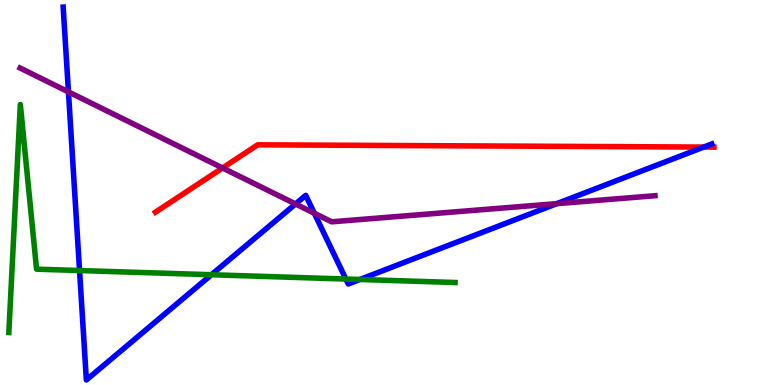[{'lines': ['blue', 'red'], 'intersections': [{'x': 9.08, 'y': 6.18}]}, {'lines': ['green', 'red'], 'intersections': []}, {'lines': ['purple', 'red'], 'intersections': [{'x': 2.87, 'y': 5.64}]}, {'lines': ['blue', 'green'], 'intersections': [{'x': 1.03, 'y': 2.97}, {'x': 2.73, 'y': 2.86}, {'x': 4.46, 'y': 2.75}, {'x': 4.64, 'y': 2.74}]}, {'lines': ['blue', 'purple'], 'intersections': [{'x': 0.883, 'y': 7.61}, {'x': 3.81, 'y': 4.7}, {'x': 4.06, 'y': 4.46}, {'x': 7.19, 'y': 4.71}]}, {'lines': ['green', 'purple'], 'intersections': []}]